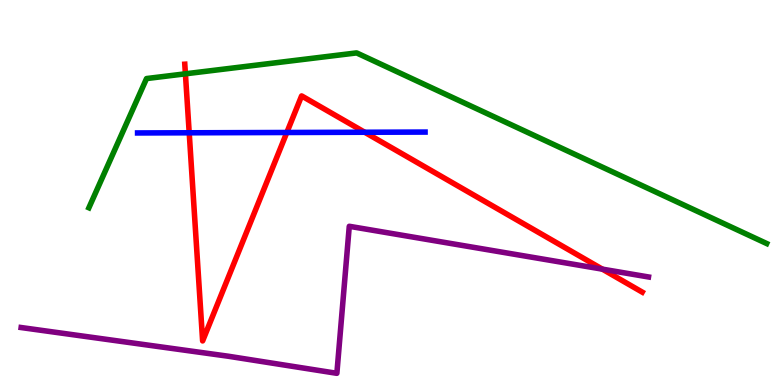[{'lines': ['blue', 'red'], 'intersections': [{'x': 2.44, 'y': 6.55}, {'x': 3.7, 'y': 6.56}, {'x': 4.71, 'y': 6.56}]}, {'lines': ['green', 'red'], 'intersections': [{'x': 2.39, 'y': 8.08}]}, {'lines': ['purple', 'red'], 'intersections': [{'x': 7.77, 'y': 3.01}]}, {'lines': ['blue', 'green'], 'intersections': []}, {'lines': ['blue', 'purple'], 'intersections': []}, {'lines': ['green', 'purple'], 'intersections': []}]